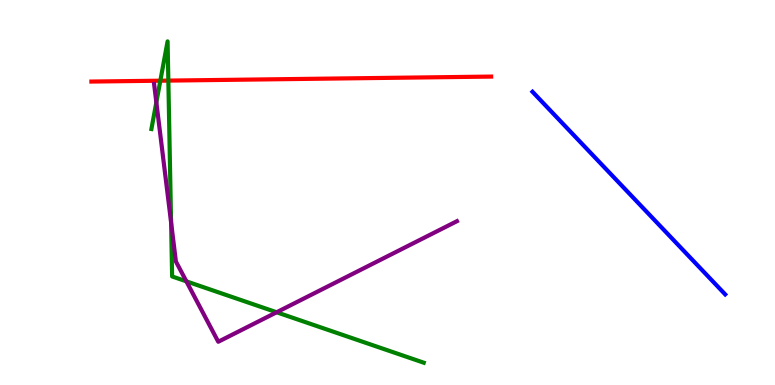[{'lines': ['blue', 'red'], 'intersections': []}, {'lines': ['green', 'red'], 'intersections': [{'x': 2.07, 'y': 7.9}, {'x': 2.17, 'y': 7.91}]}, {'lines': ['purple', 'red'], 'intersections': []}, {'lines': ['blue', 'green'], 'intersections': []}, {'lines': ['blue', 'purple'], 'intersections': []}, {'lines': ['green', 'purple'], 'intersections': [{'x': 2.02, 'y': 7.34}, {'x': 2.21, 'y': 4.22}, {'x': 2.4, 'y': 2.69}, {'x': 3.57, 'y': 1.89}]}]